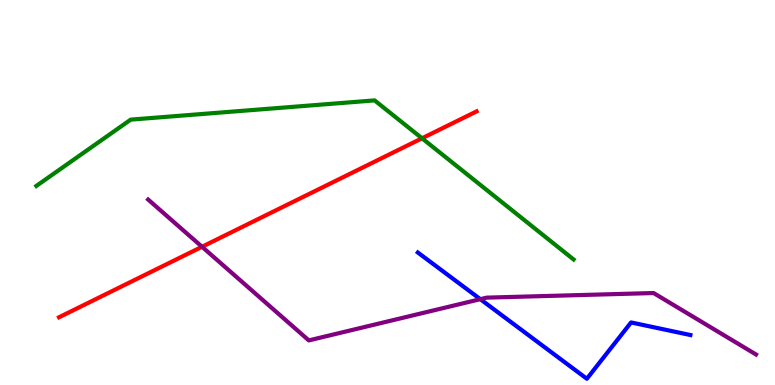[{'lines': ['blue', 'red'], 'intersections': []}, {'lines': ['green', 'red'], 'intersections': [{'x': 5.45, 'y': 6.41}]}, {'lines': ['purple', 'red'], 'intersections': [{'x': 2.61, 'y': 3.59}]}, {'lines': ['blue', 'green'], 'intersections': []}, {'lines': ['blue', 'purple'], 'intersections': [{'x': 6.2, 'y': 2.23}]}, {'lines': ['green', 'purple'], 'intersections': []}]